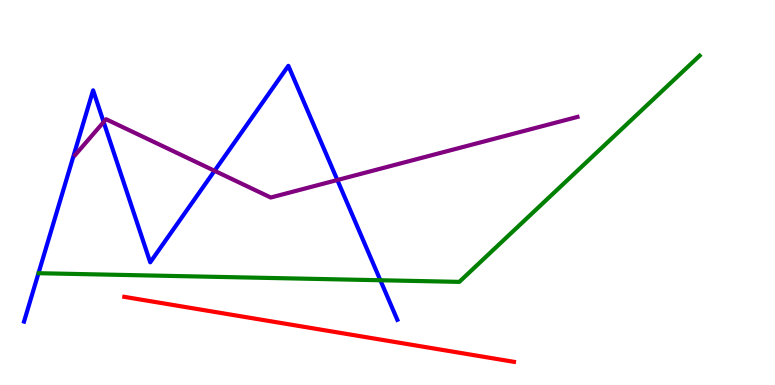[{'lines': ['blue', 'red'], 'intersections': []}, {'lines': ['green', 'red'], 'intersections': []}, {'lines': ['purple', 'red'], 'intersections': []}, {'lines': ['blue', 'green'], 'intersections': [{'x': 4.91, 'y': 2.72}]}, {'lines': ['blue', 'purple'], 'intersections': [{'x': 1.34, 'y': 6.83}, {'x': 2.77, 'y': 5.56}, {'x': 4.35, 'y': 5.32}]}, {'lines': ['green', 'purple'], 'intersections': []}]